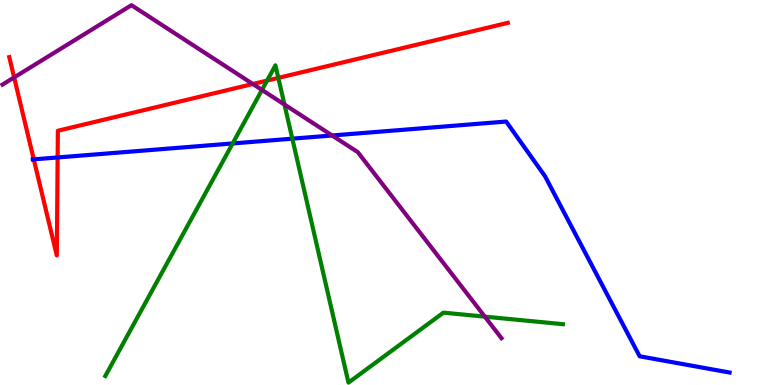[{'lines': ['blue', 'red'], 'intersections': [{'x': 0.436, 'y': 5.86}, {'x': 0.744, 'y': 5.91}]}, {'lines': ['green', 'red'], 'intersections': [{'x': 3.45, 'y': 7.91}, {'x': 3.59, 'y': 7.98}]}, {'lines': ['purple', 'red'], 'intersections': [{'x': 0.182, 'y': 7.99}, {'x': 3.26, 'y': 7.82}]}, {'lines': ['blue', 'green'], 'intersections': [{'x': 3.0, 'y': 6.27}, {'x': 3.77, 'y': 6.4}]}, {'lines': ['blue', 'purple'], 'intersections': [{'x': 4.29, 'y': 6.48}]}, {'lines': ['green', 'purple'], 'intersections': [{'x': 3.38, 'y': 7.66}, {'x': 3.67, 'y': 7.28}, {'x': 6.26, 'y': 1.78}]}]